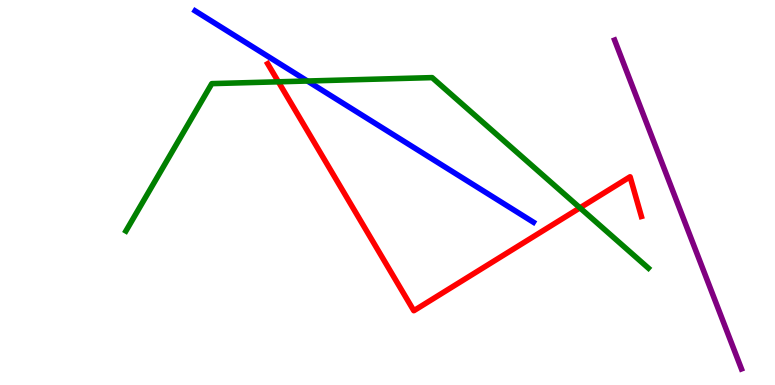[{'lines': ['blue', 'red'], 'intersections': []}, {'lines': ['green', 'red'], 'intersections': [{'x': 3.59, 'y': 7.88}, {'x': 7.48, 'y': 4.6}]}, {'lines': ['purple', 'red'], 'intersections': []}, {'lines': ['blue', 'green'], 'intersections': [{'x': 3.97, 'y': 7.9}]}, {'lines': ['blue', 'purple'], 'intersections': []}, {'lines': ['green', 'purple'], 'intersections': []}]